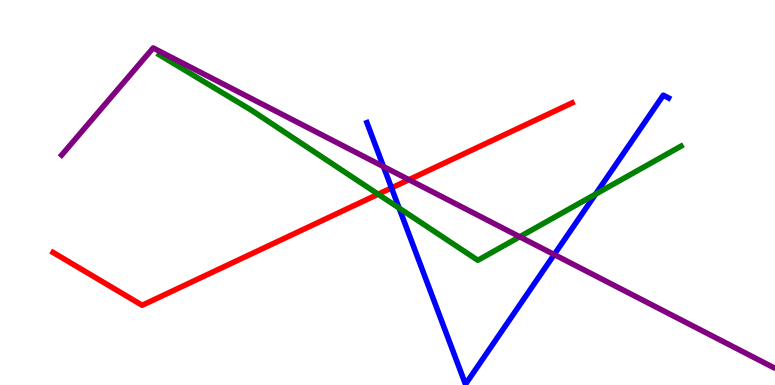[{'lines': ['blue', 'red'], 'intersections': [{'x': 5.05, 'y': 5.12}]}, {'lines': ['green', 'red'], 'intersections': [{'x': 4.88, 'y': 4.96}]}, {'lines': ['purple', 'red'], 'intersections': [{'x': 5.28, 'y': 5.33}]}, {'lines': ['blue', 'green'], 'intersections': [{'x': 5.15, 'y': 4.6}, {'x': 7.68, 'y': 4.96}]}, {'lines': ['blue', 'purple'], 'intersections': [{'x': 4.95, 'y': 5.67}, {'x': 7.15, 'y': 3.39}]}, {'lines': ['green', 'purple'], 'intersections': [{'x': 6.71, 'y': 3.85}]}]